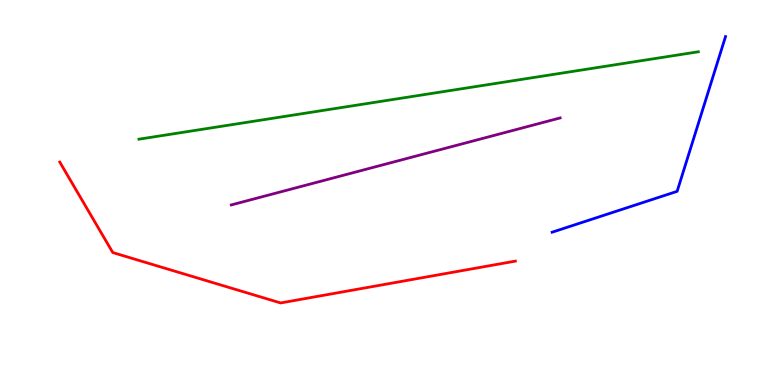[{'lines': ['blue', 'red'], 'intersections': []}, {'lines': ['green', 'red'], 'intersections': []}, {'lines': ['purple', 'red'], 'intersections': []}, {'lines': ['blue', 'green'], 'intersections': []}, {'lines': ['blue', 'purple'], 'intersections': []}, {'lines': ['green', 'purple'], 'intersections': []}]